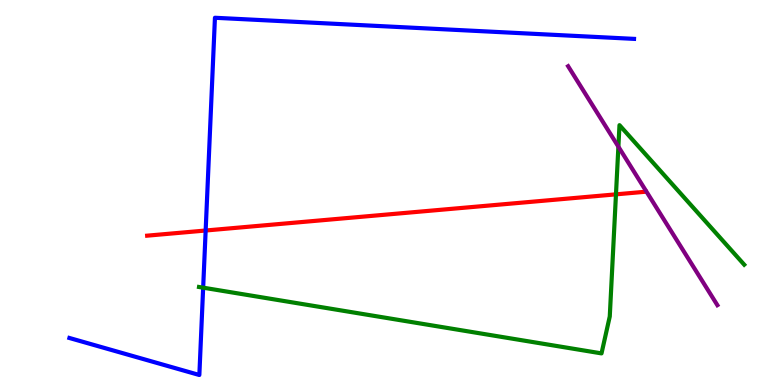[{'lines': ['blue', 'red'], 'intersections': [{'x': 2.65, 'y': 4.01}]}, {'lines': ['green', 'red'], 'intersections': [{'x': 7.95, 'y': 4.95}]}, {'lines': ['purple', 'red'], 'intersections': []}, {'lines': ['blue', 'green'], 'intersections': [{'x': 2.62, 'y': 2.53}]}, {'lines': ['blue', 'purple'], 'intersections': []}, {'lines': ['green', 'purple'], 'intersections': [{'x': 7.98, 'y': 6.19}]}]